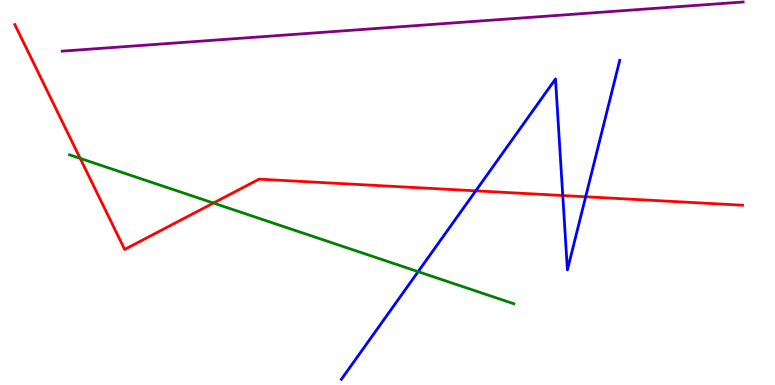[{'lines': ['blue', 'red'], 'intersections': [{'x': 6.14, 'y': 5.04}, {'x': 7.26, 'y': 4.92}, {'x': 7.56, 'y': 4.89}]}, {'lines': ['green', 'red'], 'intersections': [{'x': 1.03, 'y': 5.89}, {'x': 2.75, 'y': 4.73}]}, {'lines': ['purple', 'red'], 'intersections': []}, {'lines': ['blue', 'green'], 'intersections': [{'x': 5.4, 'y': 2.94}]}, {'lines': ['blue', 'purple'], 'intersections': []}, {'lines': ['green', 'purple'], 'intersections': []}]